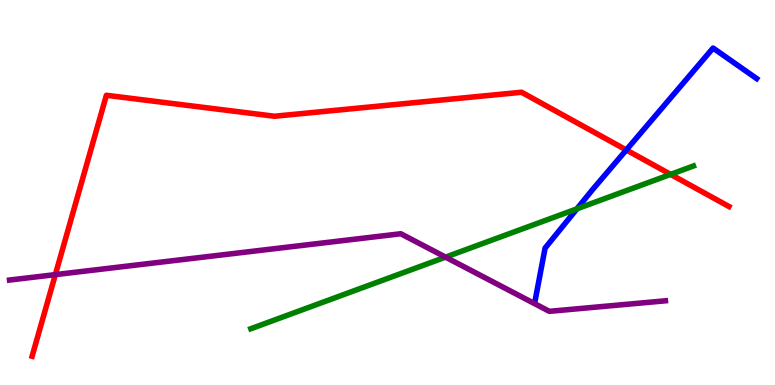[{'lines': ['blue', 'red'], 'intersections': [{'x': 8.08, 'y': 6.1}]}, {'lines': ['green', 'red'], 'intersections': [{'x': 8.65, 'y': 5.47}]}, {'lines': ['purple', 'red'], 'intersections': [{'x': 0.714, 'y': 2.87}]}, {'lines': ['blue', 'green'], 'intersections': [{'x': 7.44, 'y': 4.58}]}, {'lines': ['blue', 'purple'], 'intersections': []}, {'lines': ['green', 'purple'], 'intersections': [{'x': 5.75, 'y': 3.32}]}]